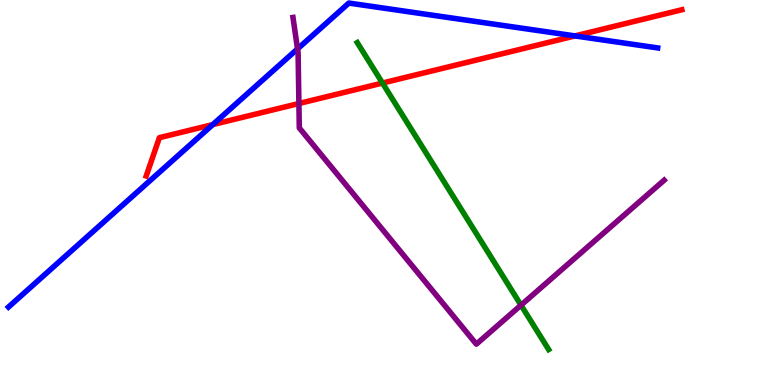[{'lines': ['blue', 'red'], 'intersections': [{'x': 2.75, 'y': 6.76}, {'x': 7.42, 'y': 9.07}]}, {'lines': ['green', 'red'], 'intersections': [{'x': 4.94, 'y': 7.84}]}, {'lines': ['purple', 'red'], 'intersections': [{'x': 3.86, 'y': 7.31}]}, {'lines': ['blue', 'green'], 'intersections': []}, {'lines': ['blue', 'purple'], 'intersections': [{'x': 3.84, 'y': 8.73}]}, {'lines': ['green', 'purple'], 'intersections': [{'x': 6.72, 'y': 2.07}]}]